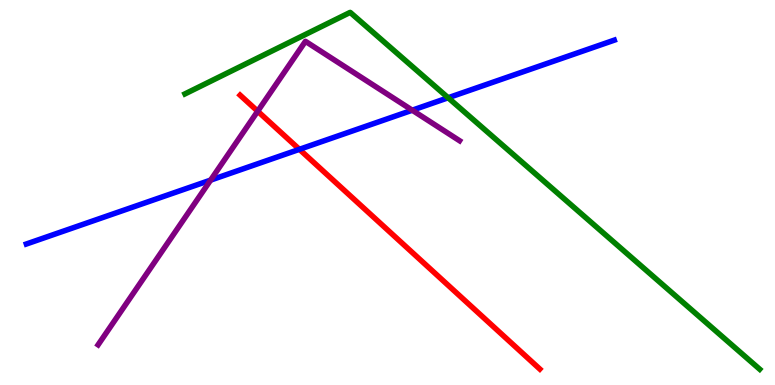[{'lines': ['blue', 'red'], 'intersections': [{'x': 3.86, 'y': 6.12}]}, {'lines': ['green', 'red'], 'intersections': []}, {'lines': ['purple', 'red'], 'intersections': [{'x': 3.32, 'y': 7.11}]}, {'lines': ['blue', 'green'], 'intersections': [{'x': 5.78, 'y': 7.46}]}, {'lines': ['blue', 'purple'], 'intersections': [{'x': 2.72, 'y': 5.32}, {'x': 5.32, 'y': 7.14}]}, {'lines': ['green', 'purple'], 'intersections': []}]